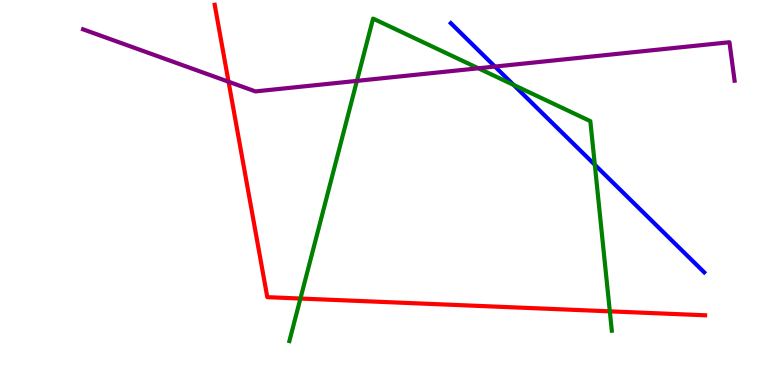[{'lines': ['blue', 'red'], 'intersections': []}, {'lines': ['green', 'red'], 'intersections': [{'x': 3.88, 'y': 2.25}, {'x': 7.87, 'y': 1.91}]}, {'lines': ['purple', 'red'], 'intersections': [{'x': 2.95, 'y': 7.88}]}, {'lines': ['blue', 'green'], 'intersections': [{'x': 6.63, 'y': 7.79}, {'x': 7.67, 'y': 5.72}]}, {'lines': ['blue', 'purple'], 'intersections': [{'x': 6.39, 'y': 8.27}]}, {'lines': ['green', 'purple'], 'intersections': [{'x': 4.61, 'y': 7.9}, {'x': 6.17, 'y': 8.23}]}]